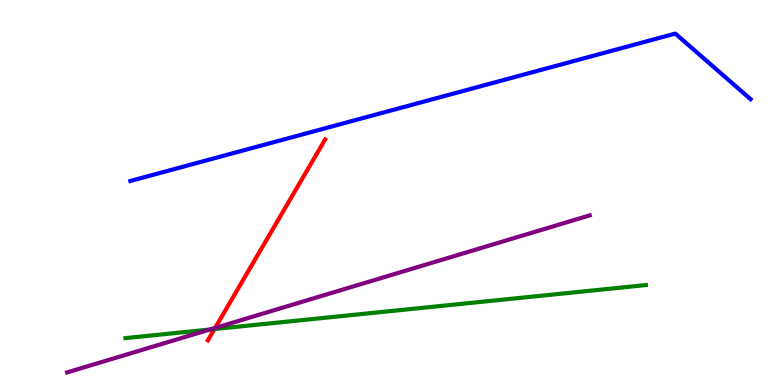[{'lines': ['blue', 'red'], 'intersections': []}, {'lines': ['green', 'red'], 'intersections': [{'x': 2.77, 'y': 1.45}]}, {'lines': ['purple', 'red'], 'intersections': [{'x': 2.78, 'y': 1.48}]}, {'lines': ['blue', 'green'], 'intersections': []}, {'lines': ['blue', 'purple'], 'intersections': []}, {'lines': ['green', 'purple'], 'intersections': [{'x': 2.71, 'y': 1.44}]}]